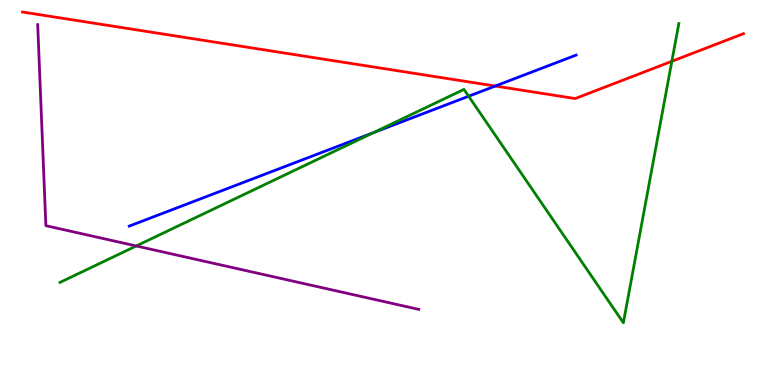[{'lines': ['blue', 'red'], 'intersections': [{'x': 6.39, 'y': 7.77}]}, {'lines': ['green', 'red'], 'intersections': [{'x': 8.67, 'y': 8.41}]}, {'lines': ['purple', 'red'], 'intersections': []}, {'lines': ['blue', 'green'], 'intersections': [{'x': 4.82, 'y': 6.55}, {'x': 6.05, 'y': 7.5}]}, {'lines': ['blue', 'purple'], 'intersections': []}, {'lines': ['green', 'purple'], 'intersections': [{'x': 1.76, 'y': 3.61}]}]